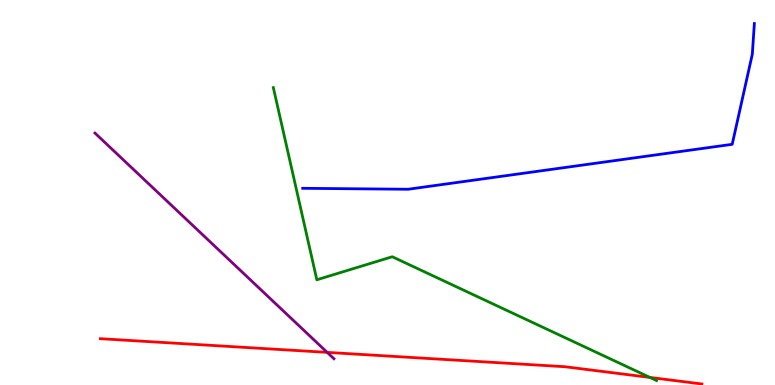[{'lines': ['blue', 'red'], 'intersections': []}, {'lines': ['green', 'red'], 'intersections': [{'x': 8.39, 'y': 0.197}]}, {'lines': ['purple', 'red'], 'intersections': [{'x': 4.22, 'y': 0.847}]}, {'lines': ['blue', 'green'], 'intersections': []}, {'lines': ['blue', 'purple'], 'intersections': []}, {'lines': ['green', 'purple'], 'intersections': []}]